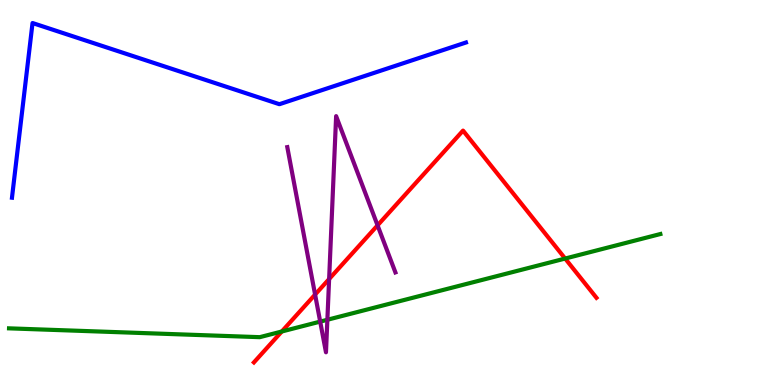[{'lines': ['blue', 'red'], 'intersections': []}, {'lines': ['green', 'red'], 'intersections': [{'x': 3.64, 'y': 1.39}, {'x': 7.29, 'y': 3.28}]}, {'lines': ['purple', 'red'], 'intersections': [{'x': 4.07, 'y': 2.35}, {'x': 4.25, 'y': 2.75}, {'x': 4.87, 'y': 4.15}]}, {'lines': ['blue', 'green'], 'intersections': []}, {'lines': ['blue', 'purple'], 'intersections': []}, {'lines': ['green', 'purple'], 'intersections': [{'x': 4.13, 'y': 1.65}, {'x': 4.22, 'y': 1.69}]}]